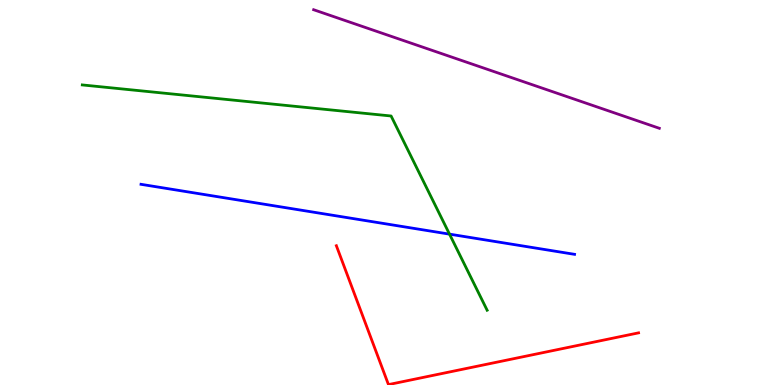[{'lines': ['blue', 'red'], 'intersections': []}, {'lines': ['green', 'red'], 'intersections': []}, {'lines': ['purple', 'red'], 'intersections': []}, {'lines': ['blue', 'green'], 'intersections': [{'x': 5.8, 'y': 3.92}]}, {'lines': ['blue', 'purple'], 'intersections': []}, {'lines': ['green', 'purple'], 'intersections': []}]